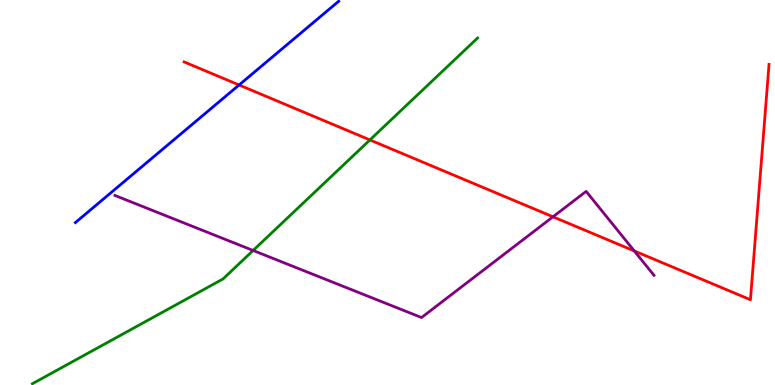[{'lines': ['blue', 'red'], 'intersections': [{'x': 3.08, 'y': 7.79}]}, {'lines': ['green', 'red'], 'intersections': [{'x': 4.77, 'y': 6.37}]}, {'lines': ['purple', 'red'], 'intersections': [{'x': 7.14, 'y': 4.37}, {'x': 8.18, 'y': 3.48}]}, {'lines': ['blue', 'green'], 'intersections': []}, {'lines': ['blue', 'purple'], 'intersections': []}, {'lines': ['green', 'purple'], 'intersections': [{'x': 3.27, 'y': 3.49}]}]